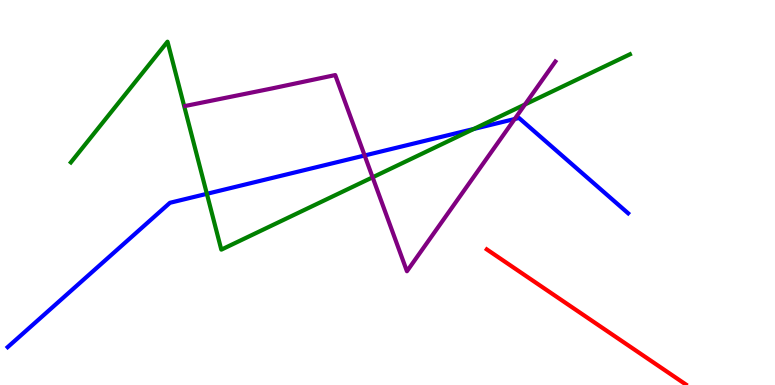[{'lines': ['blue', 'red'], 'intersections': []}, {'lines': ['green', 'red'], 'intersections': []}, {'lines': ['purple', 'red'], 'intersections': []}, {'lines': ['blue', 'green'], 'intersections': [{'x': 2.67, 'y': 4.97}, {'x': 6.11, 'y': 6.65}]}, {'lines': ['blue', 'purple'], 'intersections': [{'x': 4.7, 'y': 5.96}, {'x': 6.64, 'y': 6.91}]}, {'lines': ['green', 'purple'], 'intersections': [{'x': 4.81, 'y': 5.39}, {'x': 6.77, 'y': 7.29}]}]